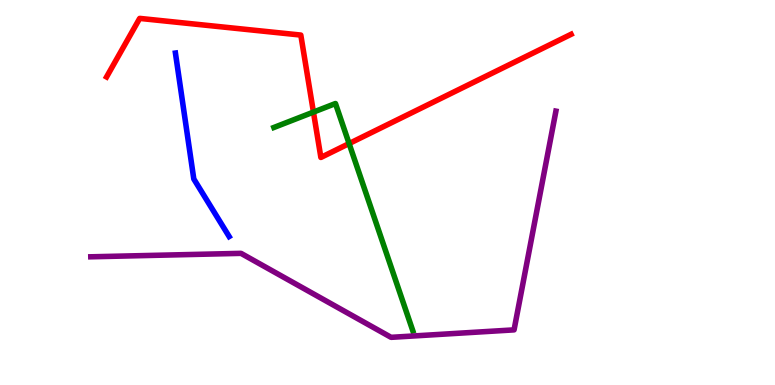[{'lines': ['blue', 'red'], 'intersections': []}, {'lines': ['green', 'red'], 'intersections': [{'x': 4.04, 'y': 7.09}, {'x': 4.5, 'y': 6.27}]}, {'lines': ['purple', 'red'], 'intersections': []}, {'lines': ['blue', 'green'], 'intersections': []}, {'lines': ['blue', 'purple'], 'intersections': []}, {'lines': ['green', 'purple'], 'intersections': []}]